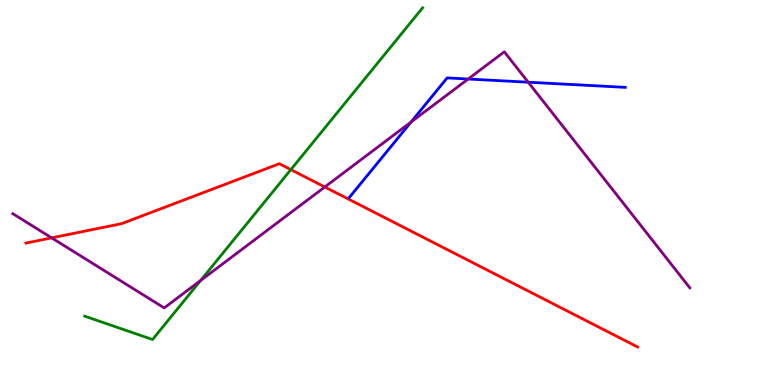[{'lines': ['blue', 'red'], 'intersections': []}, {'lines': ['green', 'red'], 'intersections': [{'x': 3.75, 'y': 5.59}]}, {'lines': ['purple', 'red'], 'intersections': [{'x': 0.666, 'y': 3.82}, {'x': 4.19, 'y': 5.14}]}, {'lines': ['blue', 'green'], 'intersections': []}, {'lines': ['blue', 'purple'], 'intersections': [{'x': 5.3, 'y': 6.83}, {'x': 6.04, 'y': 7.95}, {'x': 6.82, 'y': 7.86}]}, {'lines': ['green', 'purple'], 'intersections': [{'x': 2.59, 'y': 2.71}]}]